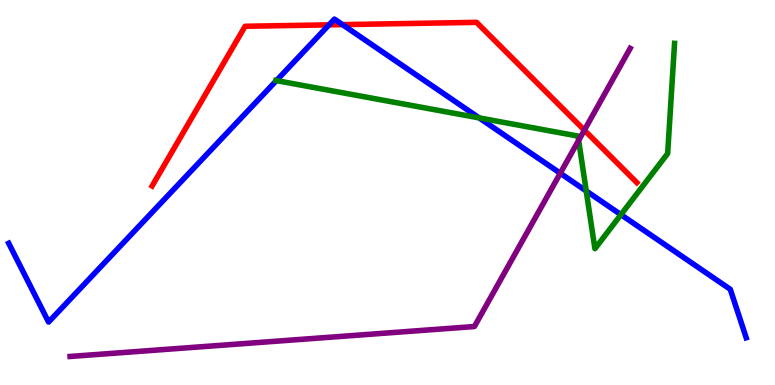[{'lines': ['blue', 'red'], 'intersections': [{'x': 4.25, 'y': 9.35}, {'x': 4.42, 'y': 9.36}]}, {'lines': ['green', 'red'], 'intersections': []}, {'lines': ['purple', 'red'], 'intersections': [{'x': 7.54, 'y': 6.62}]}, {'lines': ['blue', 'green'], 'intersections': [{'x': 3.57, 'y': 7.91}, {'x': 6.18, 'y': 6.94}, {'x': 7.56, 'y': 5.04}, {'x': 8.01, 'y': 4.42}]}, {'lines': ['blue', 'purple'], 'intersections': [{'x': 7.23, 'y': 5.5}]}, {'lines': ['green', 'purple'], 'intersections': [{'x': 7.47, 'y': 6.35}]}]